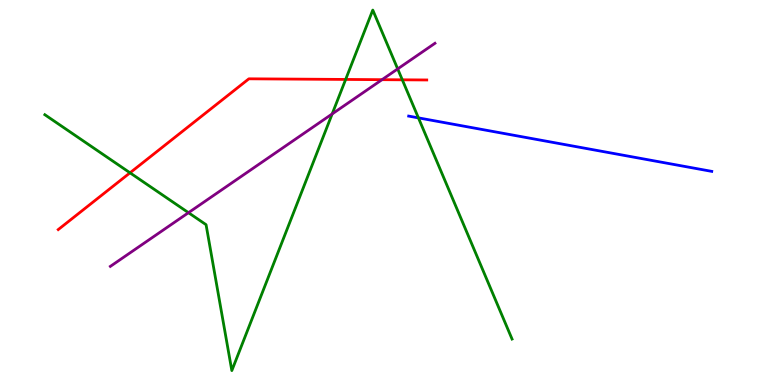[{'lines': ['blue', 'red'], 'intersections': []}, {'lines': ['green', 'red'], 'intersections': [{'x': 1.68, 'y': 5.51}, {'x': 4.46, 'y': 7.94}, {'x': 5.19, 'y': 7.93}]}, {'lines': ['purple', 'red'], 'intersections': [{'x': 4.93, 'y': 7.93}]}, {'lines': ['blue', 'green'], 'intersections': [{'x': 5.4, 'y': 6.94}]}, {'lines': ['blue', 'purple'], 'intersections': []}, {'lines': ['green', 'purple'], 'intersections': [{'x': 2.43, 'y': 4.48}, {'x': 4.29, 'y': 7.04}, {'x': 5.13, 'y': 8.21}]}]